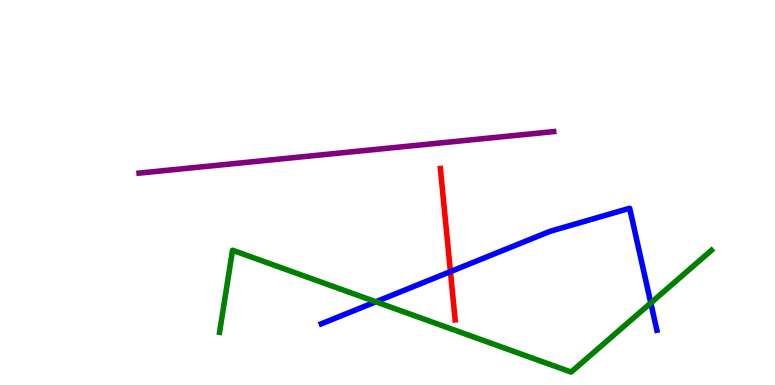[{'lines': ['blue', 'red'], 'intersections': [{'x': 5.81, 'y': 2.95}]}, {'lines': ['green', 'red'], 'intersections': []}, {'lines': ['purple', 'red'], 'intersections': []}, {'lines': ['blue', 'green'], 'intersections': [{'x': 4.85, 'y': 2.16}, {'x': 8.4, 'y': 2.13}]}, {'lines': ['blue', 'purple'], 'intersections': []}, {'lines': ['green', 'purple'], 'intersections': []}]